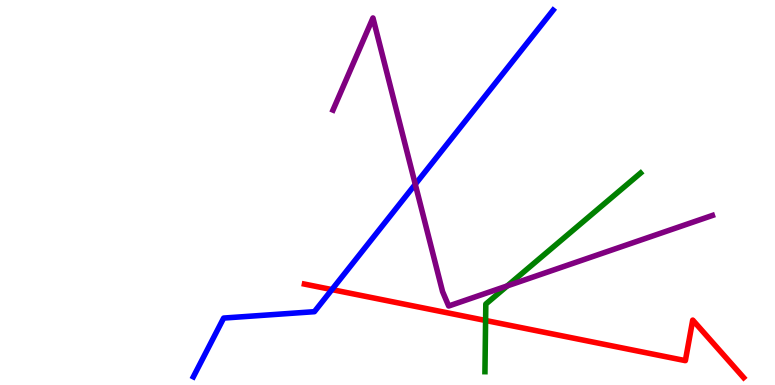[{'lines': ['blue', 'red'], 'intersections': [{'x': 4.28, 'y': 2.48}]}, {'lines': ['green', 'red'], 'intersections': [{'x': 6.27, 'y': 1.68}]}, {'lines': ['purple', 'red'], 'intersections': []}, {'lines': ['blue', 'green'], 'intersections': []}, {'lines': ['blue', 'purple'], 'intersections': [{'x': 5.36, 'y': 5.21}]}, {'lines': ['green', 'purple'], 'intersections': [{'x': 6.55, 'y': 2.57}]}]